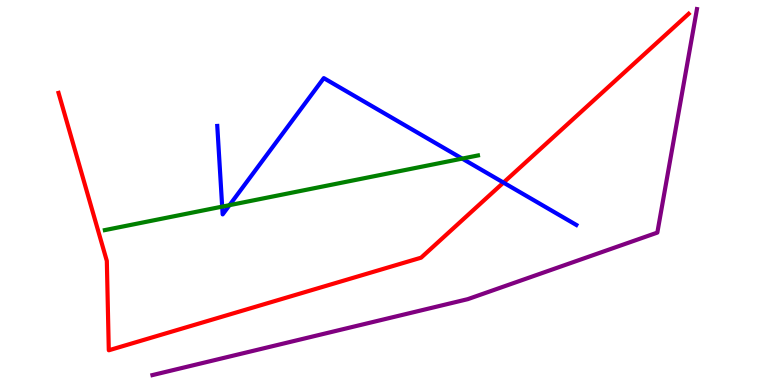[{'lines': ['blue', 'red'], 'intersections': [{'x': 6.5, 'y': 5.26}]}, {'lines': ['green', 'red'], 'intersections': []}, {'lines': ['purple', 'red'], 'intersections': []}, {'lines': ['blue', 'green'], 'intersections': [{'x': 2.87, 'y': 4.63}, {'x': 2.96, 'y': 4.67}, {'x': 5.96, 'y': 5.88}]}, {'lines': ['blue', 'purple'], 'intersections': []}, {'lines': ['green', 'purple'], 'intersections': []}]